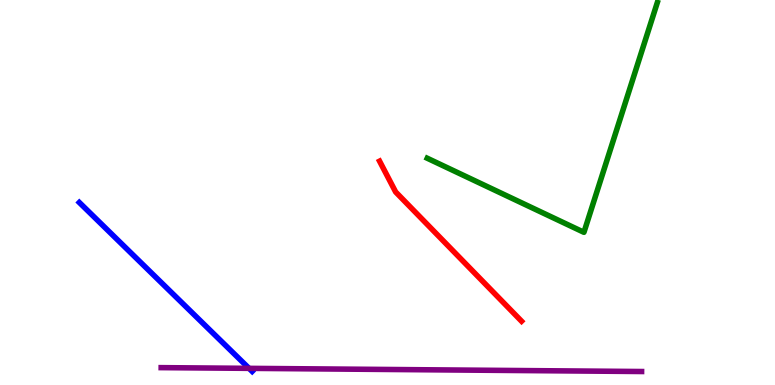[{'lines': ['blue', 'red'], 'intersections': []}, {'lines': ['green', 'red'], 'intersections': []}, {'lines': ['purple', 'red'], 'intersections': []}, {'lines': ['blue', 'green'], 'intersections': []}, {'lines': ['blue', 'purple'], 'intersections': [{'x': 3.21, 'y': 0.432}]}, {'lines': ['green', 'purple'], 'intersections': []}]